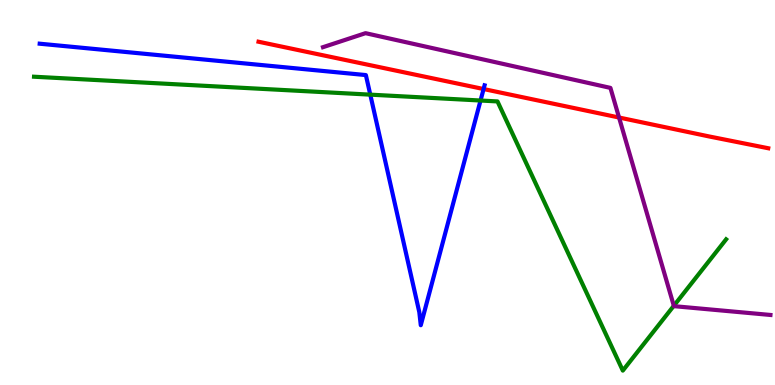[{'lines': ['blue', 'red'], 'intersections': [{'x': 6.24, 'y': 7.69}]}, {'lines': ['green', 'red'], 'intersections': []}, {'lines': ['purple', 'red'], 'intersections': [{'x': 7.99, 'y': 6.95}]}, {'lines': ['blue', 'green'], 'intersections': [{'x': 4.78, 'y': 7.54}, {'x': 6.2, 'y': 7.39}]}, {'lines': ['blue', 'purple'], 'intersections': []}, {'lines': ['green', 'purple'], 'intersections': [{'x': 8.69, 'y': 2.06}]}]